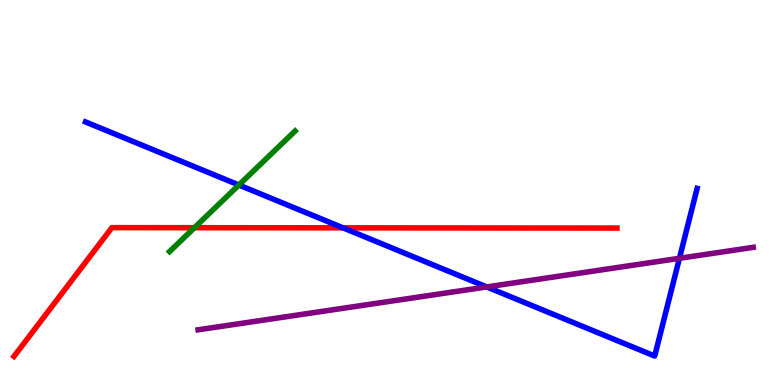[{'lines': ['blue', 'red'], 'intersections': [{'x': 4.43, 'y': 4.08}]}, {'lines': ['green', 'red'], 'intersections': [{'x': 2.51, 'y': 4.09}]}, {'lines': ['purple', 'red'], 'intersections': []}, {'lines': ['blue', 'green'], 'intersections': [{'x': 3.08, 'y': 5.19}]}, {'lines': ['blue', 'purple'], 'intersections': [{'x': 6.28, 'y': 2.55}, {'x': 8.77, 'y': 3.29}]}, {'lines': ['green', 'purple'], 'intersections': []}]